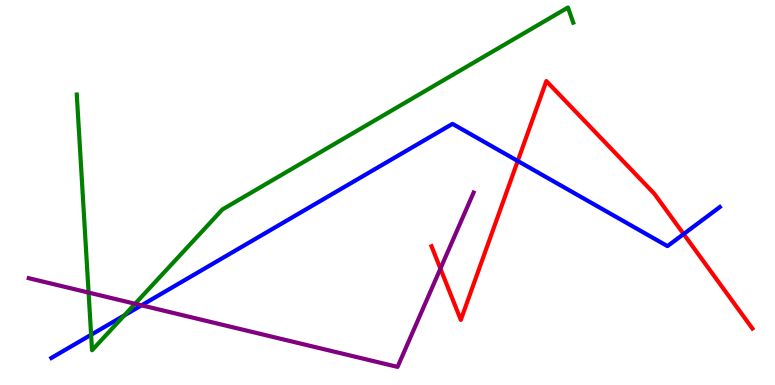[{'lines': ['blue', 'red'], 'intersections': [{'x': 6.68, 'y': 5.82}, {'x': 8.82, 'y': 3.92}]}, {'lines': ['green', 'red'], 'intersections': []}, {'lines': ['purple', 'red'], 'intersections': [{'x': 5.68, 'y': 3.02}]}, {'lines': ['blue', 'green'], 'intersections': [{'x': 1.18, 'y': 1.31}, {'x': 1.6, 'y': 1.81}]}, {'lines': ['blue', 'purple'], 'intersections': [{'x': 1.83, 'y': 2.07}]}, {'lines': ['green', 'purple'], 'intersections': [{'x': 1.14, 'y': 2.4}, {'x': 1.74, 'y': 2.11}]}]